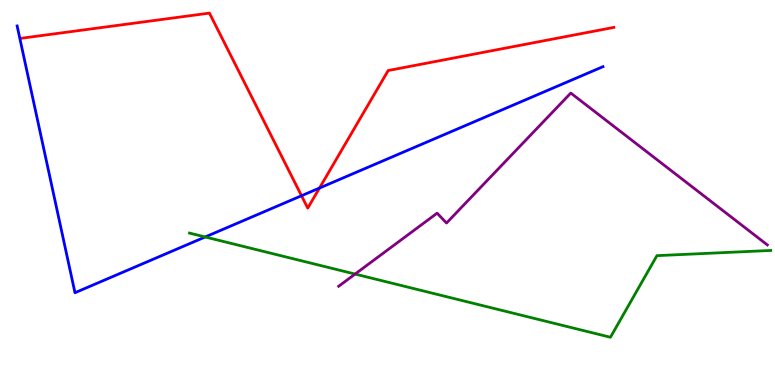[{'lines': ['blue', 'red'], 'intersections': [{'x': 3.89, 'y': 4.92}, {'x': 4.12, 'y': 5.12}]}, {'lines': ['green', 'red'], 'intersections': []}, {'lines': ['purple', 'red'], 'intersections': []}, {'lines': ['blue', 'green'], 'intersections': [{'x': 2.65, 'y': 3.84}]}, {'lines': ['blue', 'purple'], 'intersections': []}, {'lines': ['green', 'purple'], 'intersections': [{'x': 4.58, 'y': 2.88}]}]